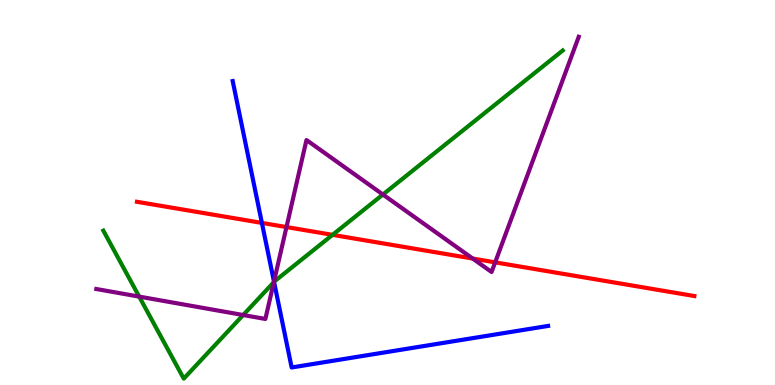[{'lines': ['blue', 'red'], 'intersections': [{'x': 3.38, 'y': 4.21}]}, {'lines': ['green', 'red'], 'intersections': [{'x': 4.29, 'y': 3.9}]}, {'lines': ['purple', 'red'], 'intersections': [{'x': 3.7, 'y': 4.1}, {'x': 6.1, 'y': 3.28}, {'x': 6.39, 'y': 3.19}]}, {'lines': ['blue', 'green'], 'intersections': [{'x': 3.54, 'y': 2.68}]}, {'lines': ['blue', 'purple'], 'intersections': [{'x': 3.54, 'y': 2.69}]}, {'lines': ['green', 'purple'], 'intersections': [{'x': 1.8, 'y': 2.3}, {'x': 3.14, 'y': 1.82}, {'x': 3.53, 'y': 2.67}, {'x': 4.94, 'y': 4.95}]}]